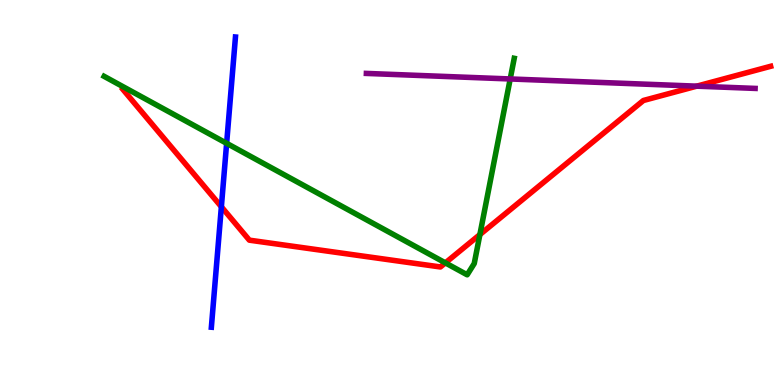[{'lines': ['blue', 'red'], 'intersections': [{'x': 2.86, 'y': 4.63}]}, {'lines': ['green', 'red'], 'intersections': [{'x': 5.75, 'y': 3.17}, {'x': 6.19, 'y': 3.91}]}, {'lines': ['purple', 'red'], 'intersections': [{'x': 8.99, 'y': 7.76}]}, {'lines': ['blue', 'green'], 'intersections': [{'x': 2.92, 'y': 6.28}]}, {'lines': ['blue', 'purple'], 'intersections': []}, {'lines': ['green', 'purple'], 'intersections': [{'x': 6.58, 'y': 7.95}]}]